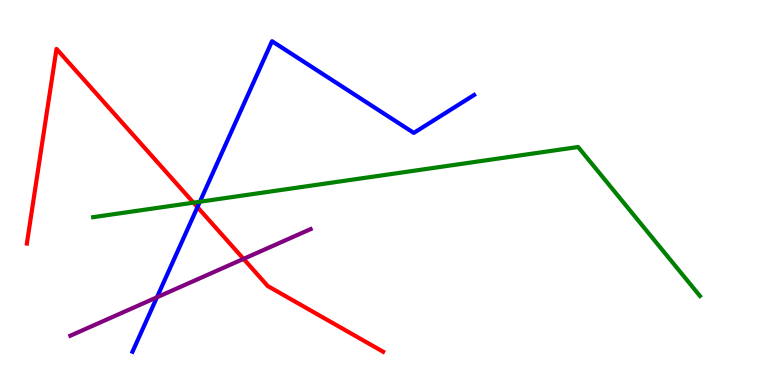[{'lines': ['blue', 'red'], 'intersections': [{'x': 2.55, 'y': 4.62}]}, {'lines': ['green', 'red'], 'intersections': [{'x': 2.5, 'y': 4.74}]}, {'lines': ['purple', 'red'], 'intersections': [{'x': 3.14, 'y': 3.28}]}, {'lines': ['blue', 'green'], 'intersections': [{'x': 2.58, 'y': 4.76}]}, {'lines': ['blue', 'purple'], 'intersections': [{'x': 2.03, 'y': 2.28}]}, {'lines': ['green', 'purple'], 'intersections': []}]